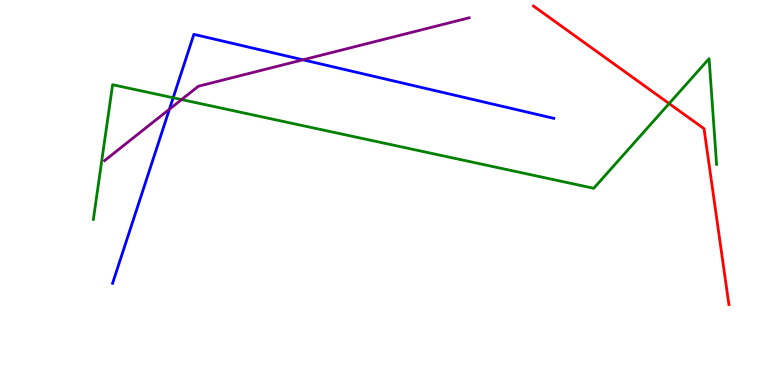[{'lines': ['blue', 'red'], 'intersections': []}, {'lines': ['green', 'red'], 'intersections': [{'x': 8.63, 'y': 7.31}]}, {'lines': ['purple', 'red'], 'intersections': []}, {'lines': ['blue', 'green'], 'intersections': [{'x': 2.23, 'y': 7.46}]}, {'lines': ['blue', 'purple'], 'intersections': [{'x': 2.19, 'y': 7.16}, {'x': 3.91, 'y': 8.45}]}, {'lines': ['green', 'purple'], 'intersections': [{'x': 2.34, 'y': 7.41}]}]